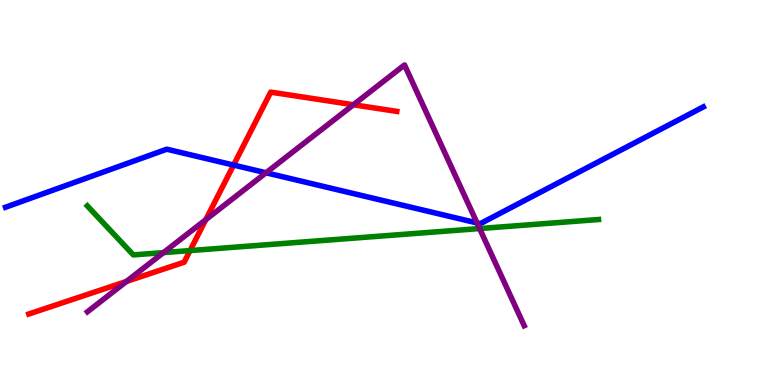[{'lines': ['blue', 'red'], 'intersections': [{'x': 3.01, 'y': 5.71}]}, {'lines': ['green', 'red'], 'intersections': [{'x': 2.45, 'y': 3.49}]}, {'lines': ['purple', 'red'], 'intersections': [{'x': 1.63, 'y': 2.69}, {'x': 2.66, 'y': 4.29}, {'x': 4.56, 'y': 7.28}]}, {'lines': ['blue', 'green'], 'intersections': []}, {'lines': ['blue', 'purple'], 'intersections': [{'x': 3.43, 'y': 5.51}, {'x': 6.16, 'y': 4.21}]}, {'lines': ['green', 'purple'], 'intersections': [{'x': 2.11, 'y': 3.44}, {'x': 6.19, 'y': 4.06}]}]